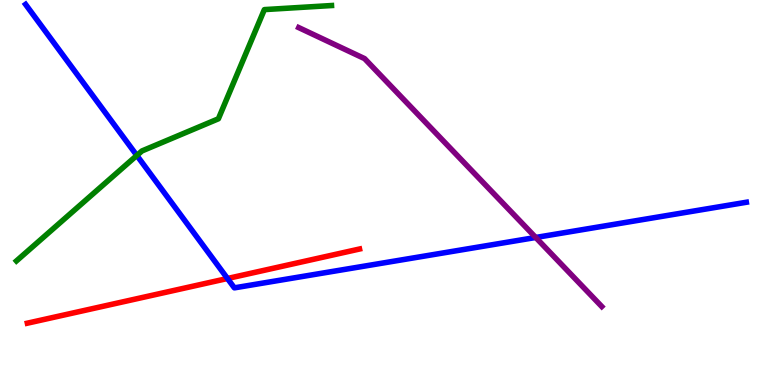[{'lines': ['blue', 'red'], 'intersections': [{'x': 2.94, 'y': 2.77}]}, {'lines': ['green', 'red'], 'intersections': []}, {'lines': ['purple', 'red'], 'intersections': []}, {'lines': ['blue', 'green'], 'intersections': [{'x': 1.77, 'y': 5.96}]}, {'lines': ['blue', 'purple'], 'intersections': [{'x': 6.91, 'y': 3.83}]}, {'lines': ['green', 'purple'], 'intersections': []}]